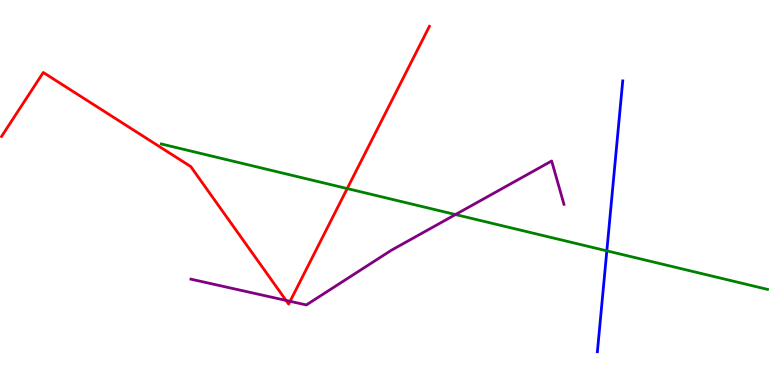[{'lines': ['blue', 'red'], 'intersections': []}, {'lines': ['green', 'red'], 'intersections': [{'x': 4.48, 'y': 5.1}]}, {'lines': ['purple', 'red'], 'intersections': [{'x': 3.69, 'y': 2.2}, {'x': 3.74, 'y': 2.17}]}, {'lines': ['blue', 'green'], 'intersections': [{'x': 7.83, 'y': 3.48}]}, {'lines': ['blue', 'purple'], 'intersections': []}, {'lines': ['green', 'purple'], 'intersections': [{'x': 5.88, 'y': 4.43}]}]